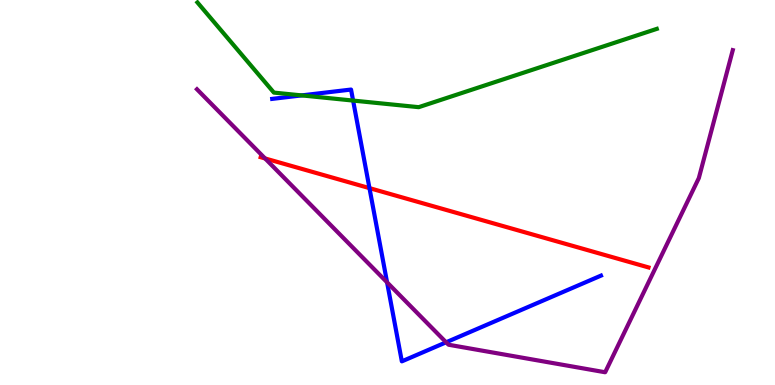[{'lines': ['blue', 'red'], 'intersections': [{'x': 4.77, 'y': 5.11}]}, {'lines': ['green', 'red'], 'intersections': []}, {'lines': ['purple', 'red'], 'intersections': [{'x': 3.42, 'y': 5.88}]}, {'lines': ['blue', 'green'], 'intersections': [{'x': 3.89, 'y': 7.52}, {'x': 4.56, 'y': 7.39}]}, {'lines': ['blue', 'purple'], 'intersections': [{'x': 4.99, 'y': 2.67}, {'x': 5.76, 'y': 1.11}]}, {'lines': ['green', 'purple'], 'intersections': []}]